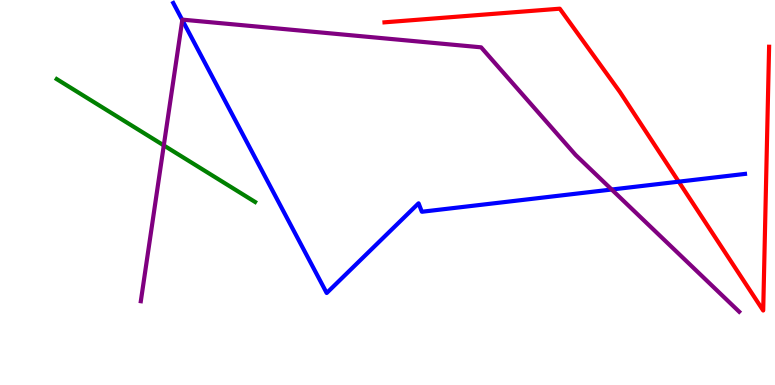[{'lines': ['blue', 'red'], 'intersections': [{'x': 8.76, 'y': 5.28}]}, {'lines': ['green', 'red'], 'intersections': []}, {'lines': ['purple', 'red'], 'intersections': []}, {'lines': ['blue', 'green'], 'intersections': []}, {'lines': ['blue', 'purple'], 'intersections': [{'x': 2.35, 'y': 9.48}, {'x': 7.89, 'y': 5.08}]}, {'lines': ['green', 'purple'], 'intersections': [{'x': 2.11, 'y': 6.22}]}]